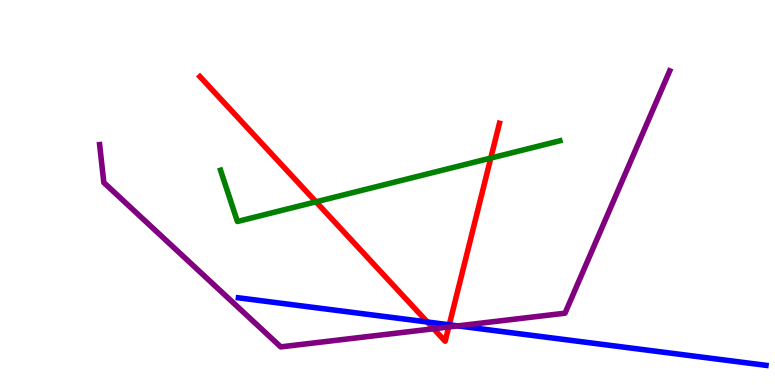[{'lines': ['blue', 'red'], 'intersections': [{'x': 5.51, 'y': 1.64}, {'x': 5.8, 'y': 1.56}]}, {'lines': ['green', 'red'], 'intersections': [{'x': 4.08, 'y': 4.76}, {'x': 6.33, 'y': 5.89}]}, {'lines': ['purple', 'red'], 'intersections': [{'x': 5.6, 'y': 1.46}, {'x': 5.79, 'y': 1.51}]}, {'lines': ['blue', 'green'], 'intersections': []}, {'lines': ['blue', 'purple'], 'intersections': [{'x': 5.91, 'y': 1.54}]}, {'lines': ['green', 'purple'], 'intersections': []}]